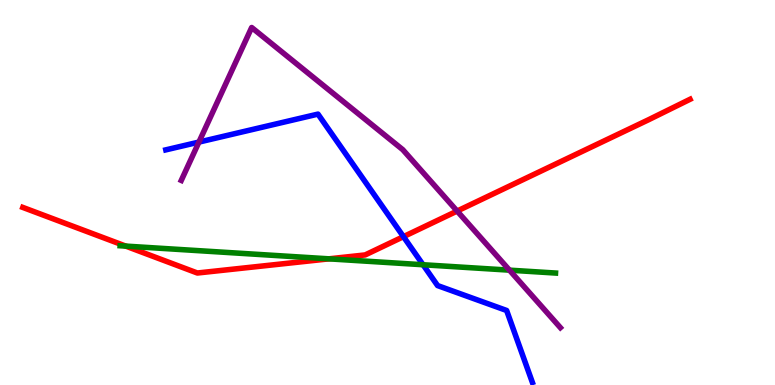[{'lines': ['blue', 'red'], 'intersections': [{'x': 5.21, 'y': 3.85}]}, {'lines': ['green', 'red'], 'intersections': [{'x': 1.62, 'y': 3.61}, {'x': 4.24, 'y': 3.28}]}, {'lines': ['purple', 'red'], 'intersections': [{'x': 5.9, 'y': 4.52}]}, {'lines': ['blue', 'green'], 'intersections': [{'x': 5.46, 'y': 3.12}]}, {'lines': ['blue', 'purple'], 'intersections': [{'x': 2.57, 'y': 6.31}]}, {'lines': ['green', 'purple'], 'intersections': [{'x': 6.57, 'y': 2.98}]}]